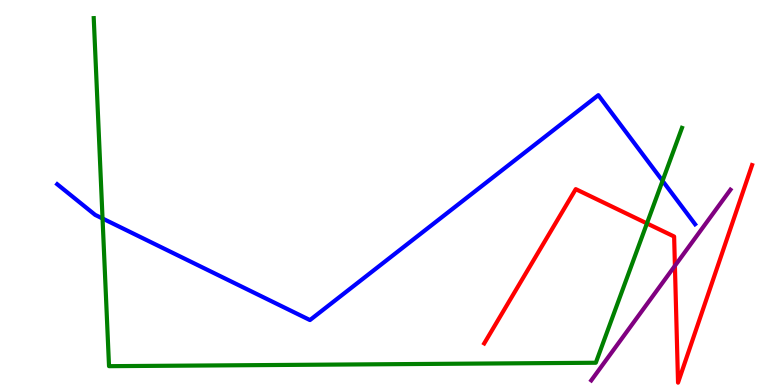[{'lines': ['blue', 'red'], 'intersections': []}, {'lines': ['green', 'red'], 'intersections': [{'x': 8.35, 'y': 4.2}]}, {'lines': ['purple', 'red'], 'intersections': [{'x': 8.71, 'y': 3.1}]}, {'lines': ['blue', 'green'], 'intersections': [{'x': 1.32, 'y': 4.32}, {'x': 8.55, 'y': 5.3}]}, {'lines': ['blue', 'purple'], 'intersections': []}, {'lines': ['green', 'purple'], 'intersections': []}]